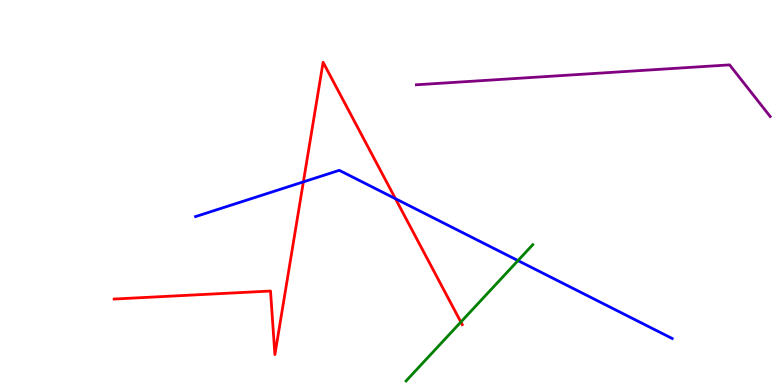[{'lines': ['blue', 'red'], 'intersections': [{'x': 3.91, 'y': 5.28}, {'x': 5.1, 'y': 4.84}]}, {'lines': ['green', 'red'], 'intersections': [{'x': 5.95, 'y': 1.64}]}, {'lines': ['purple', 'red'], 'intersections': []}, {'lines': ['blue', 'green'], 'intersections': [{'x': 6.68, 'y': 3.23}]}, {'lines': ['blue', 'purple'], 'intersections': []}, {'lines': ['green', 'purple'], 'intersections': []}]